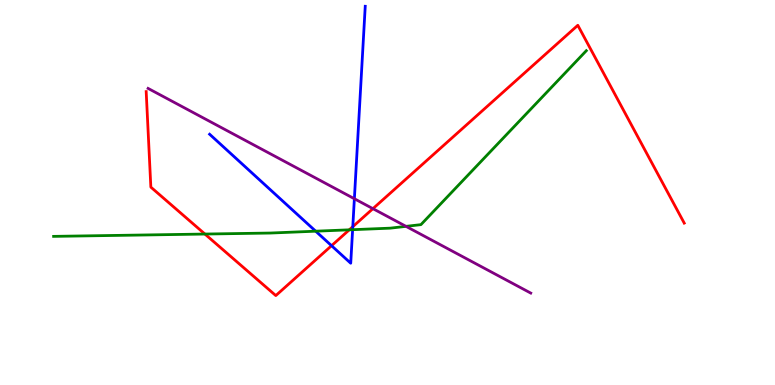[{'lines': ['blue', 'red'], 'intersections': [{'x': 4.28, 'y': 3.62}, {'x': 4.55, 'y': 4.11}]}, {'lines': ['green', 'red'], 'intersections': [{'x': 2.64, 'y': 3.92}, {'x': 4.51, 'y': 4.03}]}, {'lines': ['purple', 'red'], 'intersections': [{'x': 4.81, 'y': 4.58}]}, {'lines': ['blue', 'green'], 'intersections': [{'x': 4.07, 'y': 3.99}, {'x': 4.55, 'y': 4.03}]}, {'lines': ['blue', 'purple'], 'intersections': [{'x': 4.57, 'y': 4.84}]}, {'lines': ['green', 'purple'], 'intersections': [{'x': 5.24, 'y': 4.12}]}]